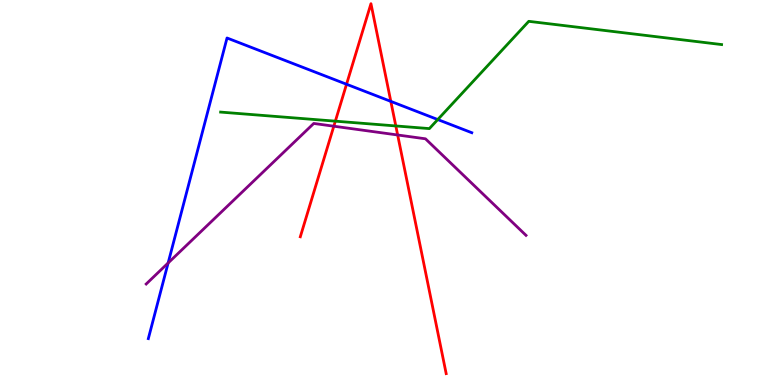[{'lines': ['blue', 'red'], 'intersections': [{'x': 4.47, 'y': 7.81}, {'x': 5.04, 'y': 7.37}]}, {'lines': ['green', 'red'], 'intersections': [{'x': 4.33, 'y': 6.85}, {'x': 5.11, 'y': 6.73}]}, {'lines': ['purple', 'red'], 'intersections': [{'x': 4.31, 'y': 6.72}, {'x': 5.13, 'y': 6.49}]}, {'lines': ['blue', 'green'], 'intersections': [{'x': 5.65, 'y': 6.89}]}, {'lines': ['blue', 'purple'], 'intersections': [{'x': 2.17, 'y': 3.17}]}, {'lines': ['green', 'purple'], 'intersections': []}]